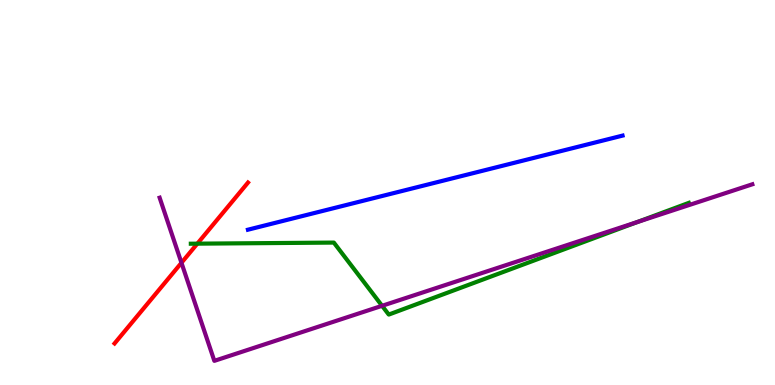[{'lines': ['blue', 'red'], 'intersections': []}, {'lines': ['green', 'red'], 'intersections': [{'x': 2.55, 'y': 3.67}]}, {'lines': ['purple', 'red'], 'intersections': [{'x': 2.34, 'y': 3.17}]}, {'lines': ['blue', 'green'], 'intersections': []}, {'lines': ['blue', 'purple'], 'intersections': []}, {'lines': ['green', 'purple'], 'intersections': [{'x': 4.93, 'y': 2.06}, {'x': 8.22, 'y': 4.23}]}]